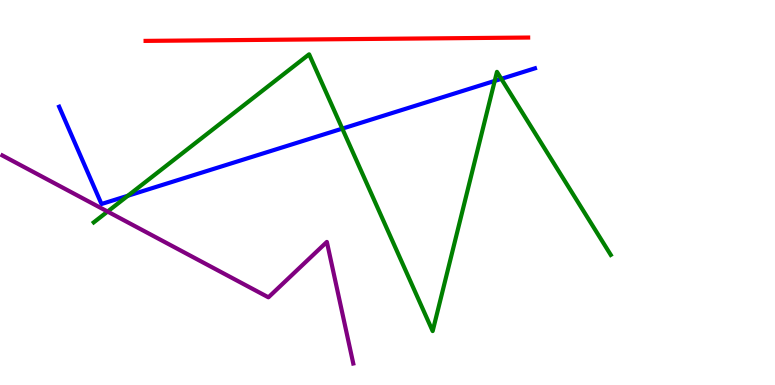[{'lines': ['blue', 'red'], 'intersections': []}, {'lines': ['green', 'red'], 'intersections': []}, {'lines': ['purple', 'red'], 'intersections': []}, {'lines': ['blue', 'green'], 'intersections': [{'x': 1.65, 'y': 4.92}, {'x': 4.42, 'y': 6.66}, {'x': 6.38, 'y': 7.9}, {'x': 6.47, 'y': 7.95}]}, {'lines': ['blue', 'purple'], 'intersections': []}, {'lines': ['green', 'purple'], 'intersections': [{'x': 1.39, 'y': 4.5}]}]